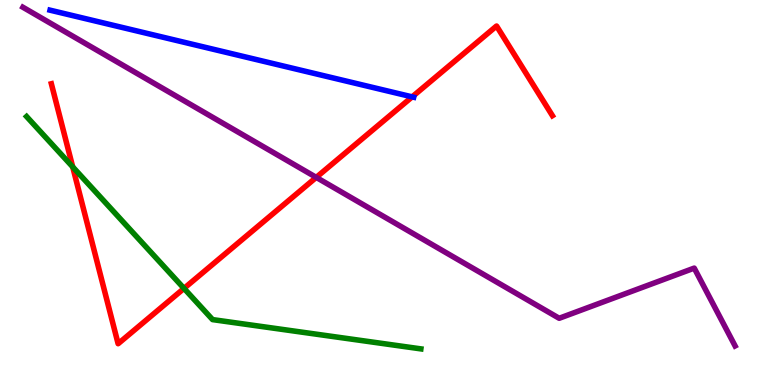[{'lines': ['blue', 'red'], 'intersections': [{'x': 5.32, 'y': 7.48}]}, {'lines': ['green', 'red'], 'intersections': [{'x': 0.938, 'y': 5.67}, {'x': 2.37, 'y': 2.51}]}, {'lines': ['purple', 'red'], 'intersections': [{'x': 4.08, 'y': 5.39}]}, {'lines': ['blue', 'green'], 'intersections': []}, {'lines': ['blue', 'purple'], 'intersections': []}, {'lines': ['green', 'purple'], 'intersections': []}]